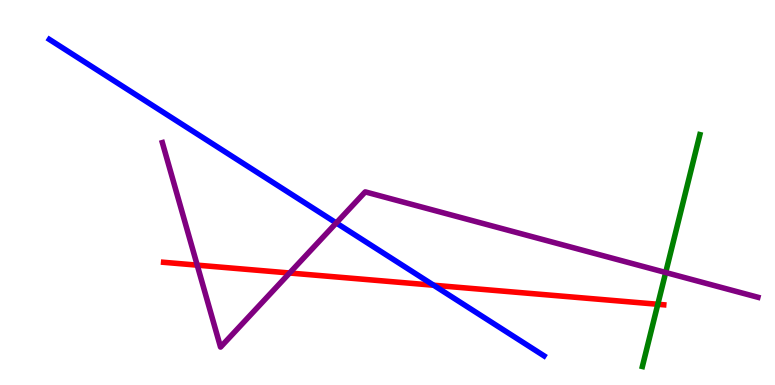[{'lines': ['blue', 'red'], 'intersections': [{'x': 5.6, 'y': 2.59}]}, {'lines': ['green', 'red'], 'intersections': [{'x': 8.49, 'y': 2.1}]}, {'lines': ['purple', 'red'], 'intersections': [{'x': 2.54, 'y': 3.11}, {'x': 3.74, 'y': 2.91}]}, {'lines': ['blue', 'green'], 'intersections': []}, {'lines': ['blue', 'purple'], 'intersections': [{'x': 4.34, 'y': 4.21}]}, {'lines': ['green', 'purple'], 'intersections': [{'x': 8.59, 'y': 2.92}]}]